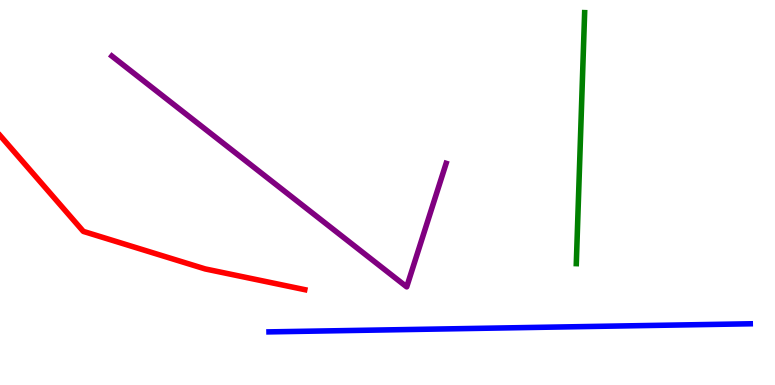[{'lines': ['blue', 'red'], 'intersections': []}, {'lines': ['green', 'red'], 'intersections': []}, {'lines': ['purple', 'red'], 'intersections': []}, {'lines': ['blue', 'green'], 'intersections': []}, {'lines': ['blue', 'purple'], 'intersections': []}, {'lines': ['green', 'purple'], 'intersections': []}]